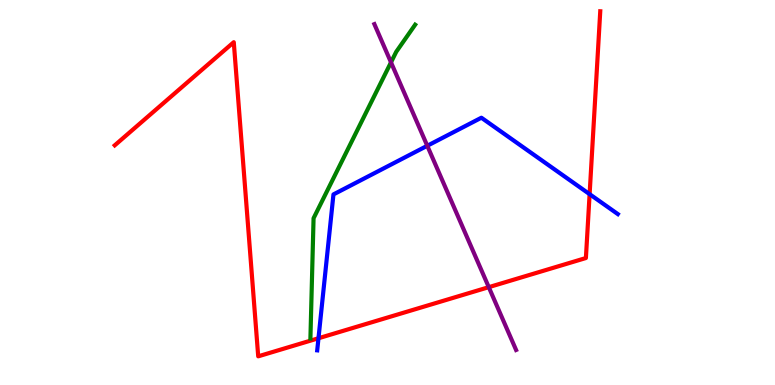[{'lines': ['blue', 'red'], 'intersections': [{'x': 4.11, 'y': 1.21}, {'x': 7.61, 'y': 4.96}]}, {'lines': ['green', 'red'], 'intersections': []}, {'lines': ['purple', 'red'], 'intersections': [{'x': 6.31, 'y': 2.54}]}, {'lines': ['blue', 'green'], 'intersections': []}, {'lines': ['blue', 'purple'], 'intersections': [{'x': 5.51, 'y': 6.21}]}, {'lines': ['green', 'purple'], 'intersections': [{'x': 5.05, 'y': 8.38}]}]